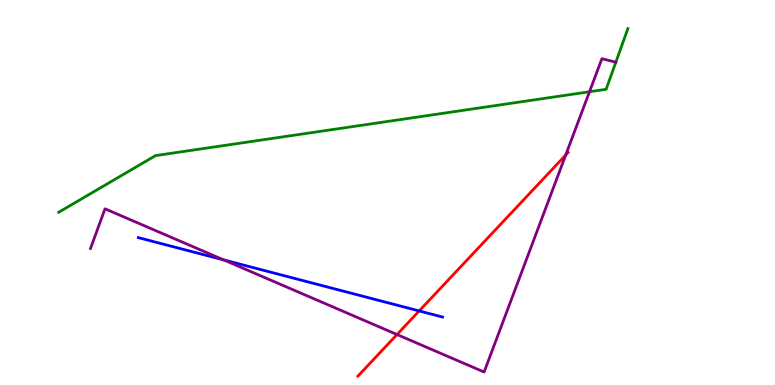[{'lines': ['blue', 'red'], 'intersections': [{'x': 5.41, 'y': 1.92}]}, {'lines': ['green', 'red'], 'intersections': []}, {'lines': ['purple', 'red'], 'intersections': [{'x': 5.12, 'y': 1.31}, {'x': 7.3, 'y': 5.97}]}, {'lines': ['blue', 'green'], 'intersections': []}, {'lines': ['blue', 'purple'], 'intersections': [{'x': 2.89, 'y': 3.25}]}, {'lines': ['green', 'purple'], 'intersections': [{'x': 7.61, 'y': 7.62}]}]